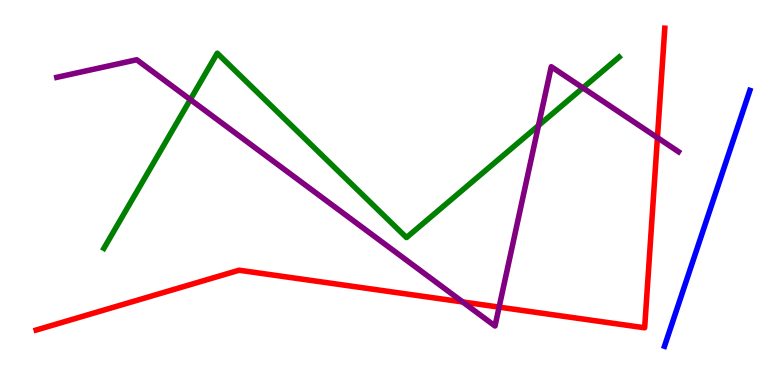[{'lines': ['blue', 'red'], 'intersections': []}, {'lines': ['green', 'red'], 'intersections': []}, {'lines': ['purple', 'red'], 'intersections': [{'x': 5.97, 'y': 2.16}, {'x': 6.44, 'y': 2.02}, {'x': 8.48, 'y': 6.42}]}, {'lines': ['blue', 'green'], 'intersections': []}, {'lines': ['blue', 'purple'], 'intersections': []}, {'lines': ['green', 'purple'], 'intersections': [{'x': 2.46, 'y': 7.41}, {'x': 6.95, 'y': 6.74}, {'x': 7.52, 'y': 7.72}]}]